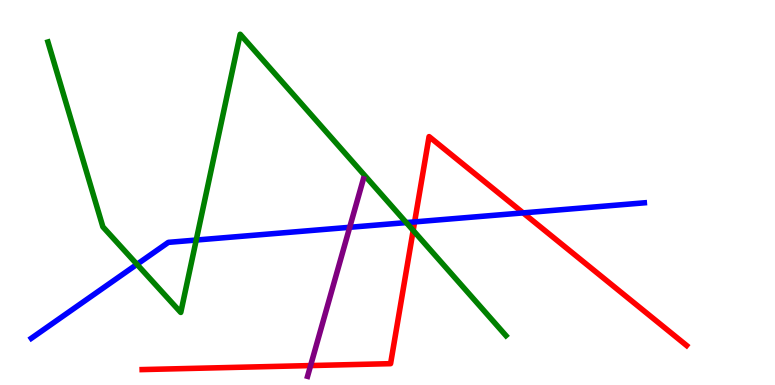[{'lines': ['blue', 'red'], 'intersections': [{'x': 5.35, 'y': 4.24}, {'x': 6.75, 'y': 4.47}]}, {'lines': ['green', 'red'], 'intersections': [{'x': 5.33, 'y': 4.02}]}, {'lines': ['purple', 'red'], 'intersections': [{'x': 4.01, 'y': 0.505}]}, {'lines': ['blue', 'green'], 'intersections': [{'x': 1.77, 'y': 3.13}, {'x': 2.53, 'y': 3.77}, {'x': 5.24, 'y': 4.22}]}, {'lines': ['blue', 'purple'], 'intersections': [{'x': 4.51, 'y': 4.1}]}, {'lines': ['green', 'purple'], 'intersections': []}]